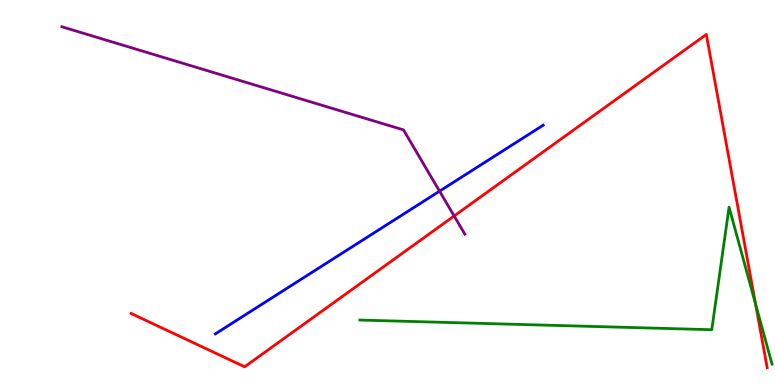[{'lines': ['blue', 'red'], 'intersections': []}, {'lines': ['green', 'red'], 'intersections': [{'x': 9.75, 'y': 2.11}]}, {'lines': ['purple', 'red'], 'intersections': [{'x': 5.86, 'y': 4.39}]}, {'lines': ['blue', 'green'], 'intersections': []}, {'lines': ['blue', 'purple'], 'intersections': [{'x': 5.67, 'y': 5.03}]}, {'lines': ['green', 'purple'], 'intersections': []}]